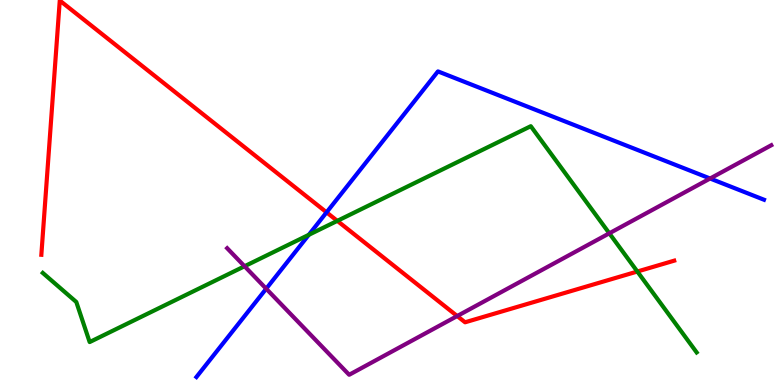[{'lines': ['blue', 'red'], 'intersections': [{'x': 4.21, 'y': 4.48}]}, {'lines': ['green', 'red'], 'intersections': [{'x': 4.35, 'y': 4.26}, {'x': 8.22, 'y': 2.95}]}, {'lines': ['purple', 'red'], 'intersections': [{'x': 5.9, 'y': 1.79}]}, {'lines': ['blue', 'green'], 'intersections': [{'x': 3.98, 'y': 3.9}]}, {'lines': ['blue', 'purple'], 'intersections': [{'x': 3.43, 'y': 2.5}, {'x': 9.16, 'y': 5.36}]}, {'lines': ['green', 'purple'], 'intersections': [{'x': 3.16, 'y': 3.08}, {'x': 7.86, 'y': 3.94}]}]